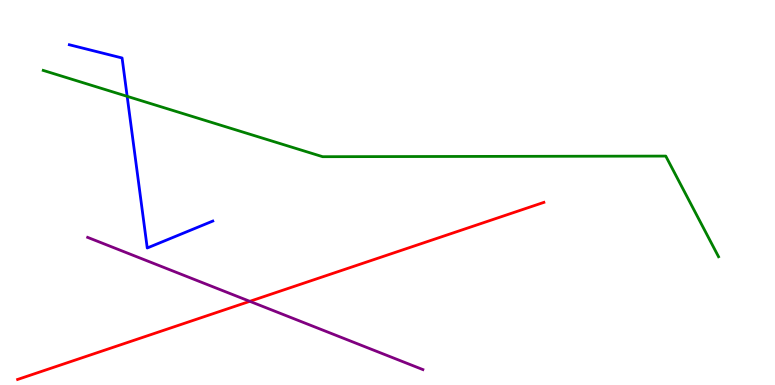[{'lines': ['blue', 'red'], 'intersections': []}, {'lines': ['green', 'red'], 'intersections': []}, {'lines': ['purple', 'red'], 'intersections': [{'x': 3.22, 'y': 2.17}]}, {'lines': ['blue', 'green'], 'intersections': [{'x': 1.64, 'y': 7.5}]}, {'lines': ['blue', 'purple'], 'intersections': []}, {'lines': ['green', 'purple'], 'intersections': []}]